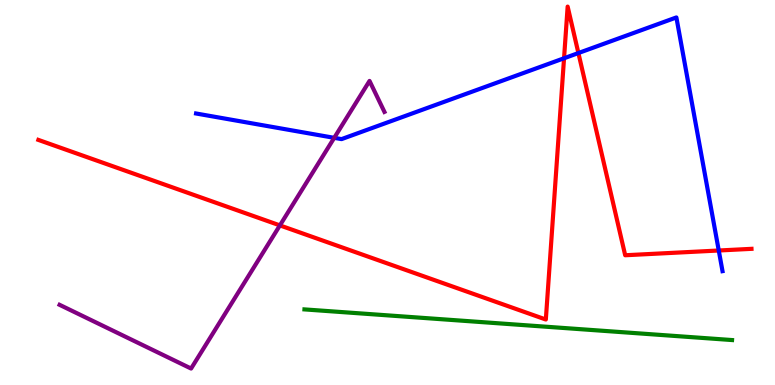[{'lines': ['blue', 'red'], 'intersections': [{'x': 7.28, 'y': 8.49}, {'x': 7.46, 'y': 8.62}, {'x': 9.27, 'y': 3.49}]}, {'lines': ['green', 'red'], 'intersections': []}, {'lines': ['purple', 'red'], 'intersections': [{'x': 3.61, 'y': 4.15}]}, {'lines': ['blue', 'green'], 'intersections': []}, {'lines': ['blue', 'purple'], 'intersections': [{'x': 4.31, 'y': 6.42}]}, {'lines': ['green', 'purple'], 'intersections': []}]